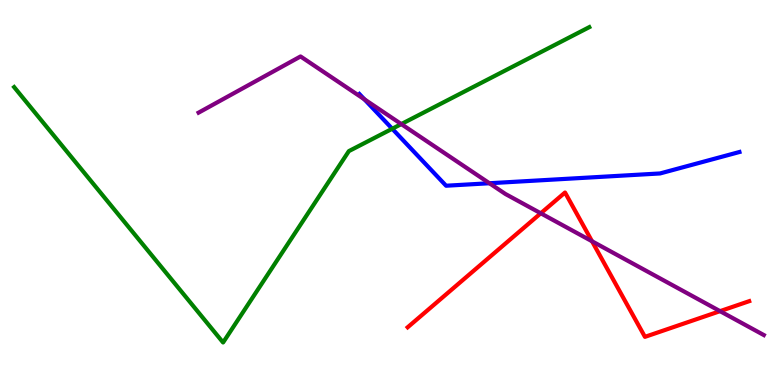[{'lines': ['blue', 'red'], 'intersections': []}, {'lines': ['green', 'red'], 'intersections': []}, {'lines': ['purple', 'red'], 'intersections': [{'x': 6.98, 'y': 4.46}, {'x': 7.64, 'y': 3.73}, {'x': 9.29, 'y': 1.92}]}, {'lines': ['blue', 'green'], 'intersections': [{'x': 5.06, 'y': 6.66}]}, {'lines': ['blue', 'purple'], 'intersections': [{'x': 4.7, 'y': 7.42}, {'x': 6.32, 'y': 5.24}]}, {'lines': ['green', 'purple'], 'intersections': [{'x': 5.18, 'y': 6.78}]}]